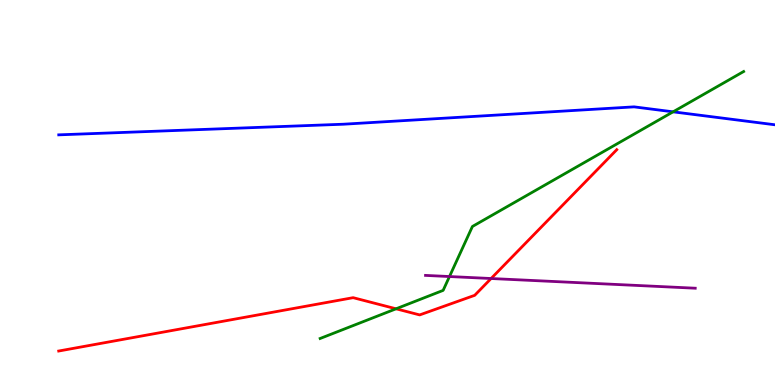[{'lines': ['blue', 'red'], 'intersections': []}, {'lines': ['green', 'red'], 'intersections': [{'x': 5.11, 'y': 1.98}]}, {'lines': ['purple', 'red'], 'intersections': [{'x': 6.34, 'y': 2.77}]}, {'lines': ['blue', 'green'], 'intersections': [{'x': 8.69, 'y': 7.1}]}, {'lines': ['blue', 'purple'], 'intersections': []}, {'lines': ['green', 'purple'], 'intersections': [{'x': 5.8, 'y': 2.82}]}]